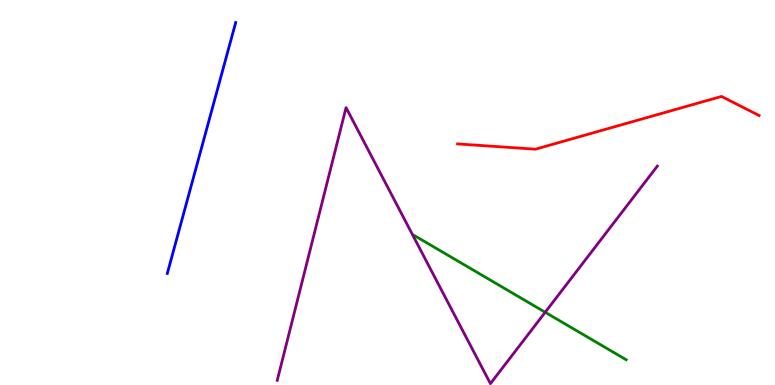[{'lines': ['blue', 'red'], 'intersections': []}, {'lines': ['green', 'red'], 'intersections': []}, {'lines': ['purple', 'red'], 'intersections': []}, {'lines': ['blue', 'green'], 'intersections': []}, {'lines': ['blue', 'purple'], 'intersections': []}, {'lines': ['green', 'purple'], 'intersections': [{'x': 7.03, 'y': 1.89}]}]